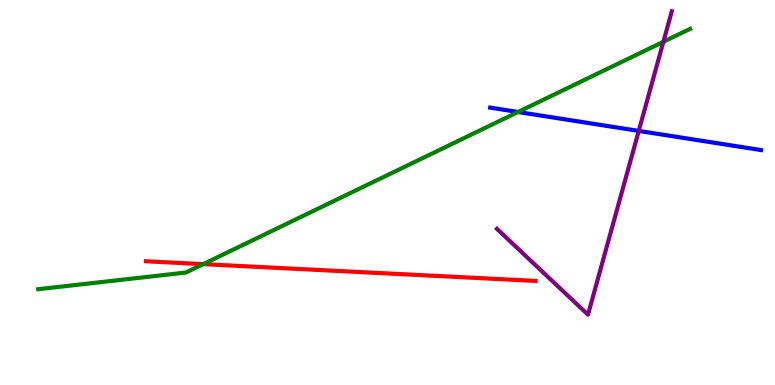[{'lines': ['blue', 'red'], 'intersections': []}, {'lines': ['green', 'red'], 'intersections': [{'x': 2.62, 'y': 3.14}]}, {'lines': ['purple', 'red'], 'intersections': []}, {'lines': ['blue', 'green'], 'intersections': [{'x': 6.68, 'y': 7.09}]}, {'lines': ['blue', 'purple'], 'intersections': [{'x': 8.24, 'y': 6.6}]}, {'lines': ['green', 'purple'], 'intersections': [{'x': 8.56, 'y': 8.91}]}]